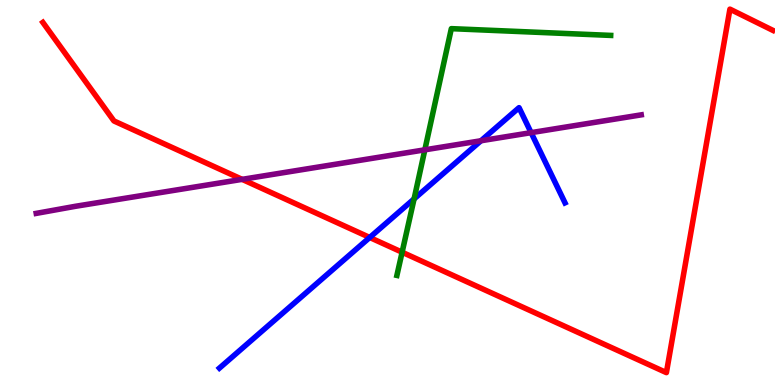[{'lines': ['blue', 'red'], 'intersections': [{'x': 4.77, 'y': 3.83}]}, {'lines': ['green', 'red'], 'intersections': [{'x': 5.19, 'y': 3.45}]}, {'lines': ['purple', 'red'], 'intersections': [{'x': 3.12, 'y': 5.34}]}, {'lines': ['blue', 'green'], 'intersections': [{'x': 5.34, 'y': 4.83}]}, {'lines': ['blue', 'purple'], 'intersections': [{'x': 6.21, 'y': 6.34}, {'x': 6.85, 'y': 6.55}]}, {'lines': ['green', 'purple'], 'intersections': [{'x': 5.48, 'y': 6.11}]}]